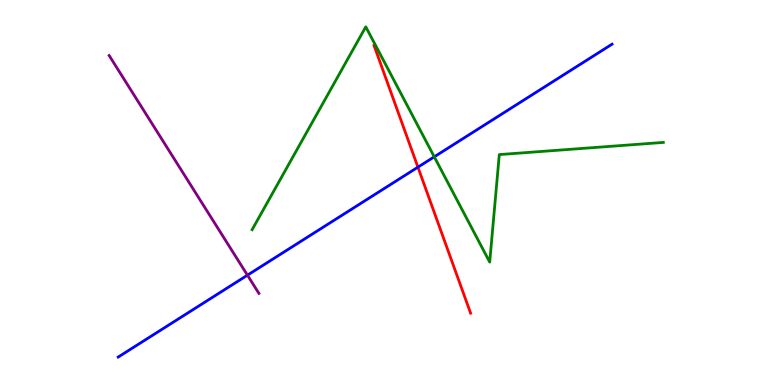[{'lines': ['blue', 'red'], 'intersections': [{'x': 5.39, 'y': 5.66}]}, {'lines': ['green', 'red'], 'intersections': []}, {'lines': ['purple', 'red'], 'intersections': []}, {'lines': ['blue', 'green'], 'intersections': [{'x': 5.6, 'y': 5.93}]}, {'lines': ['blue', 'purple'], 'intersections': [{'x': 3.19, 'y': 2.85}]}, {'lines': ['green', 'purple'], 'intersections': []}]